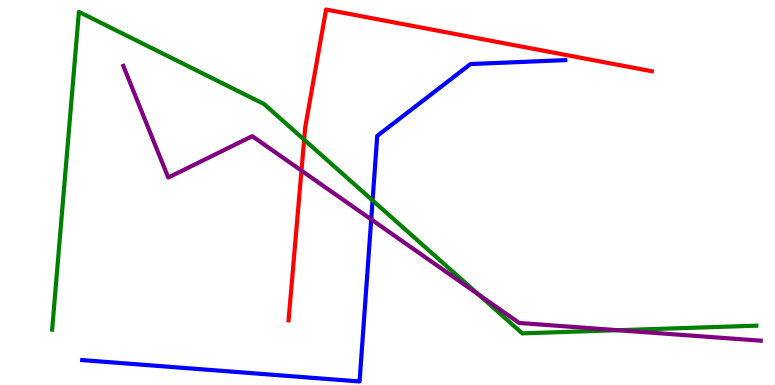[{'lines': ['blue', 'red'], 'intersections': []}, {'lines': ['green', 'red'], 'intersections': [{'x': 3.92, 'y': 6.37}]}, {'lines': ['purple', 'red'], 'intersections': [{'x': 3.89, 'y': 5.57}]}, {'lines': ['blue', 'green'], 'intersections': [{'x': 4.81, 'y': 4.79}]}, {'lines': ['blue', 'purple'], 'intersections': [{'x': 4.79, 'y': 4.3}]}, {'lines': ['green', 'purple'], 'intersections': [{'x': 6.17, 'y': 2.35}, {'x': 7.97, 'y': 1.42}]}]